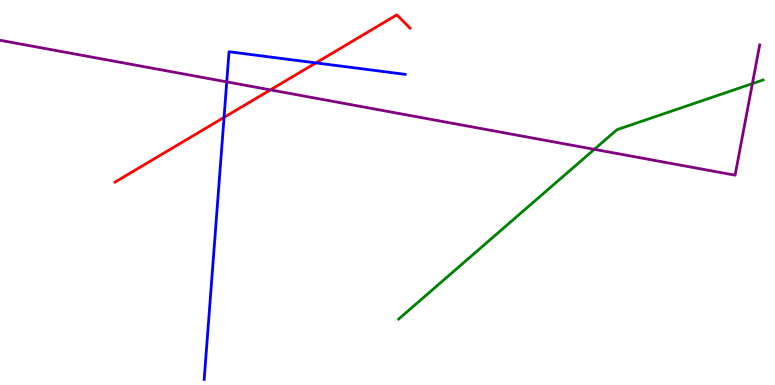[{'lines': ['blue', 'red'], 'intersections': [{'x': 2.89, 'y': 6.95}, {'x': 4.08, 'y': 8.37}]}, {'lines': ['green', 'red'], 'intersections': []}, {'lines': ['purple', 'red'], 'intersections': [{'x': 3.49, 'y': 7.67}]}, {'lines': ['blue', 'green'], 'intersections': []}, {'lines': ['blue', 'purple'], 'intersections': [{'x': 2.93, 'y': 7.87}]}, {'lines': ['green', 'purple'], 'intersections': [{'x': 7.67, 'y': 6.12}, {'x': 9.71, 'y': 7.83}]}]